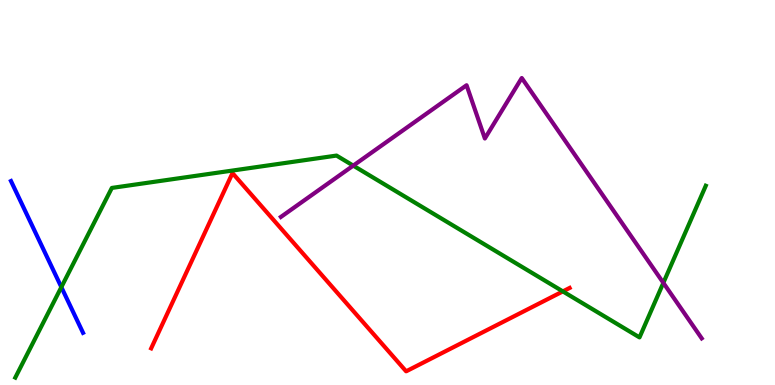[{'lines': ['blue', 'red'], 'intersections': []}, {'lines': ['green', 'red'], 'intersections': [{'x': 7.26, 'y': 2.43}]}, {'lines': ['purple', 'red'], 'intersections': []}, {'lines': ['blue', 'green'], 'intersections': [{'x': 0.792, 'y': 2.54}]}, {'lines': ['blue', 'purple'], 'intersections': []}, {'lines': ['green', 'purple'], 'intersections': [{'x': 4.56, 'y': 5.7}, {'x': 8.56, 'y': 2.65}]}]